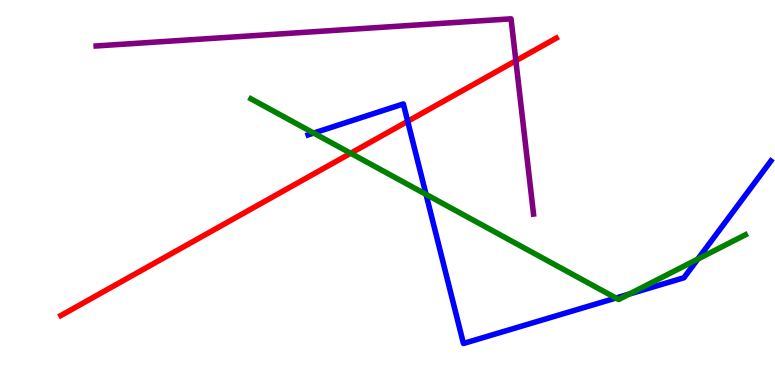[{'lines': ['blue', 'red'], 'intersections': [{'x': 5.26, 'y': 6.85}]}, {'lines': ['green', 'red'], 'intersections': [{'x': 4.52, 'y': 6.02}]}, {'lines': ['purple', 'red'], 'intersections': [{'x': 6.66, 'y': 8.42}]}, {'lines': ['blue', 'green'], 'intersections': [{'x': 4.05, 'y': 6.54}, {'x': 5.5, 'y': 4.95}, {'x': 7.95, 'y': 2.26}, {'x': 8.12, 'y': 2.36}, {'x': 9.0, 'y': 3.27}]}, {'lines': ['blue', 'purple'], 'intersections': []}, {'lines': ['green', 'purple'], 'intersections': []}]